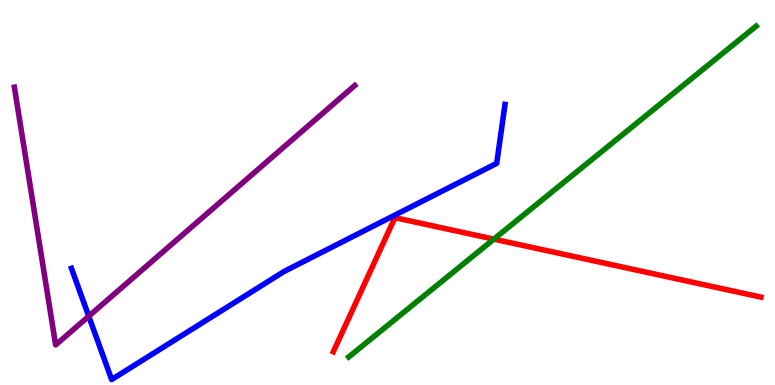[{'lines': ['blue', 'red'], 'intersections': []}, {'lines': ['green', 'red'], 'intersections': [{'x': 6.37, 'y': 3.79}]}, {'lines': ['purple', 'red'], 'intersections': []}, {'lines': ['blue', 'green'], 'intersections': []}, {'lines': ['blue', 'purple'], 'intersections': [{'x': 1.15, 'y': 1.79}]}, {'lines': ['green', 'purple'], 'intersections': []}]